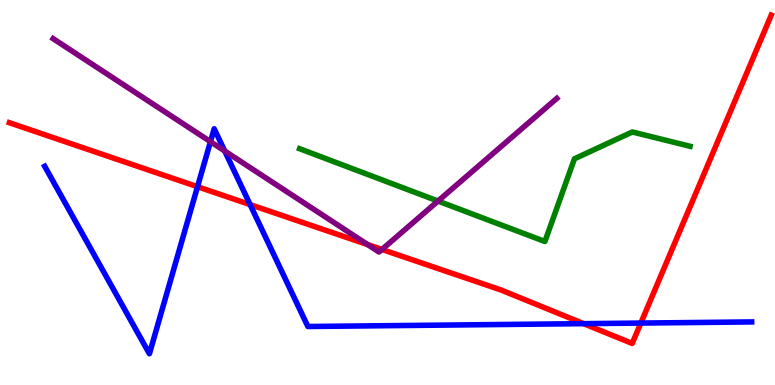[{'lines': ['blue', 'red'], 'intersections': [{'x': 2.55, 'y': 5.15}, {'x': 3.23, 'y': 4.69}, {'x': 7.53, 'y': 1.59}, {'x': 8.27, 'y': 1.61}]}, {'lines': ['green', 'red'], 'intersections': []}, {'lines': ['purple', 'red'], 'intersections': [{'x': 4.74, 'y': 3.65}, {'x': 4.93, 'y': 3.52}]}, {'lines': ['blue', 'green'], 'intersections': []}, {'lines': ['blue', 'purple'], 'intersections': [{'x': 2.72, 'y': 6.32}, {'x': 2.9, 'y': 6.08}]}, {'lines': ['green', 'purple'], 'intersections': [{'x': 5.65, 'y': 4.78}]}]